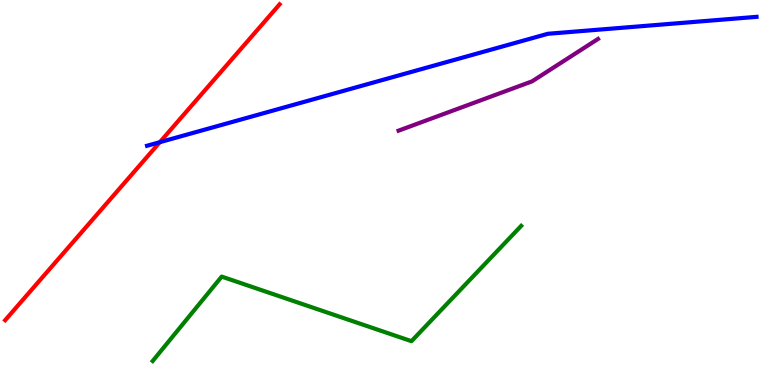[{'lines': ['blue', 'red'], 'intersections': [{'x': 2.06, 'y': 6.31}]}, {'lines': ['green', 'red'], 'intersections': []}, {'lines': ['purple', 'red'], 'intersections': []}, {'lines': ['blue', 'green'], 'intersections': []}, {'lines': ['blue', 'purple'], 'intersections': []}, {'lines': ['green', 'purple'], 'intersections': []}]